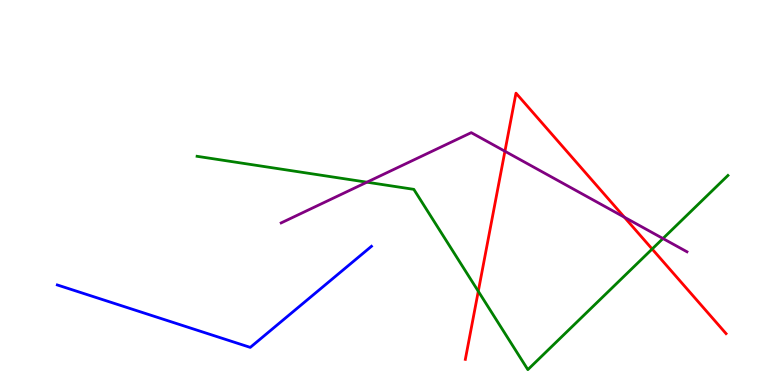[{'lines': ['blue', 'red'], 'intersections': []}, {'lines': ['green', 'red'], 'intersections': [{'x': 6.17, 'y': 2.43}, {'x': 8.41, 'y': 3.53}]}, {'lines': ['purple', 'red'], 'intersections': [{'x': 6.52, 'y': 6.07}, {'x': 8.06, 'y': 4.36}]}, {'lines': ['blue', 'green'], 'intersections': []}, {'lines': ['blue', 'purple'], 'intersections': []}, {'lines': ['green', 'purple'], 'intersections': [{'x': 4.73, 'y': 5.27}, {'x': 8.55, 'y': 3.8}]}]